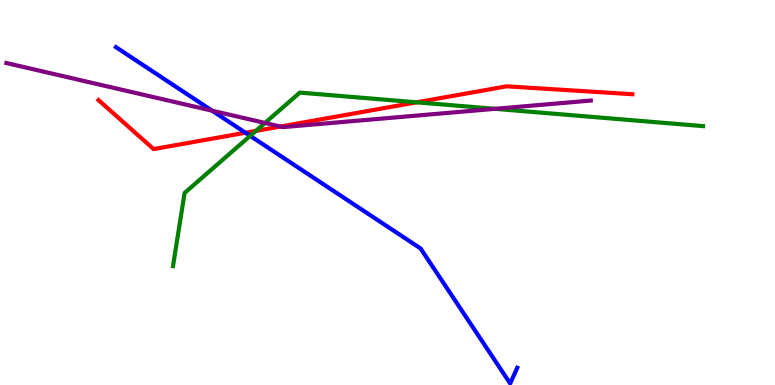[{'lines': ['blue', 'red'], 'intersections': [{'x': 3.17, 'y': 6.55}]}, {'lines': ['green', 'red'], 'intersections': [{'x': 3.3, 'y': 6.6}, {'x': 5.38, 'y': 7.34}]}, {'lines': ['purple', 'red'], 'intersections': [{'x': 3.62, 'y': 6.71}]}, {'lines': ['blue', 'green'], 'intersections': [{'x': 3.23, 'y': 6.47}]}, {'lines': ['blue', 'purple'], 'intersections': [{'x': 2.74, 'y': 7.13}]}, {'lines': ['green', 'purple'], 'intersections': [{'x': 3.42, 'y': 6.81}, {'x': 6.39, 'y': 7.17}]}]